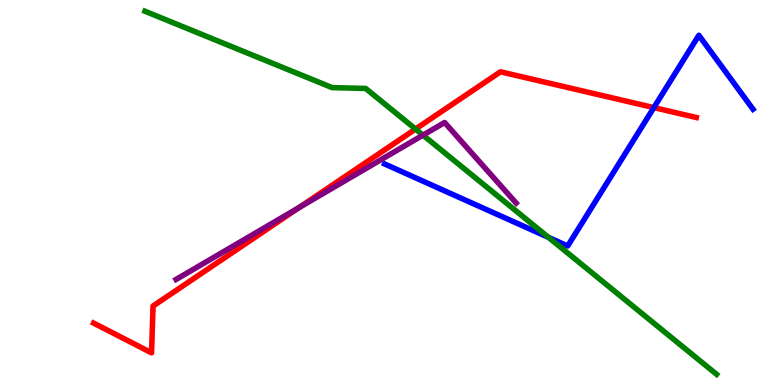[{'lines': ['blue', 'red'], 'intersections': [{'x': 8.44, 'y': 7.21}]}, {'lines': ['green', 'red'], 'intersections': [{'x': 5.36, 'y': 6.65}]}, {'lines': ['purple', 'red'], 'intersections': [{'x': 3.86, 'y': 4.61}]}, {'lines': ['blue', 'green'], 'intersections': [{'x': 7.08, 'y': 3.83}]}, {'lines': ['blue', 'purple'], 'intersections': []}, {'lines': ['green', 'purple'], 'intersections': [{'x': 5.46, 'y': 6.49}]}]